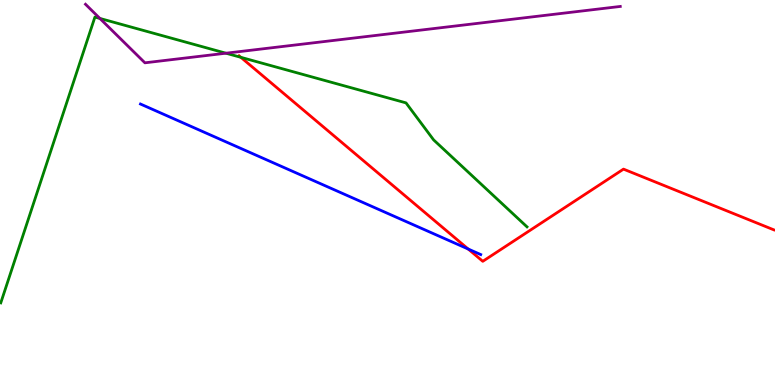[{'lines': ['blue', 'red'], 'intersections': [{'x': 6.04, 'y': 3.53}]}, {'lines': ['green', 'red'], 'intersections': [{'x': 3.11, 'y': 8.51}]}, {'lines': ['purple', 'red'], 'intersections': []}, {'lines': ['blue', 'green'], 'intersections': []}, {'lines': ['blue', 'purple'], 'intersections': []}, {'lines': ['green', 'purple'], 'intersections': [{'x': 1.29, 'y': 9.52}, {'x': 2.92, 'y': 8.62}]}]